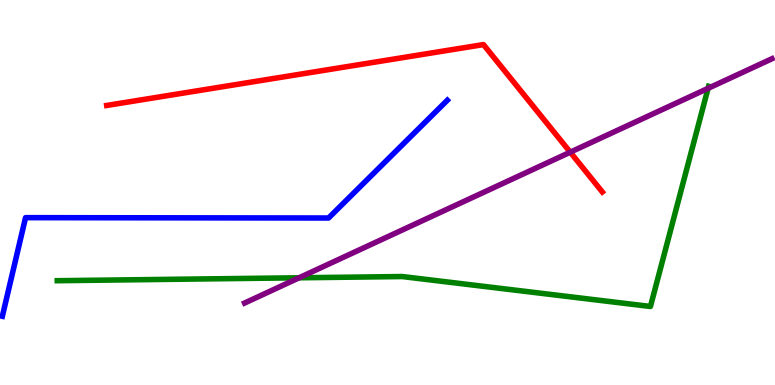[{'lines': ['blue', 'red'], 'intersections': []}, {'lines': ['green', 'red'], 'intersections': []}, {'lines': ['purple', 'red'], 'intersections': [{'x': 7.36, 'y': 6.05}]}, {'lines': ['blue', 'green'], 'intersections': []}, {'lines': ['blue', 'purple'], 'intersections': []}, {'lines': ['green', 'purple'], 'intersections': [{'x': 3.86, 'y': 2.78}, {'x': 9.14, 'y': 7.71}]}]